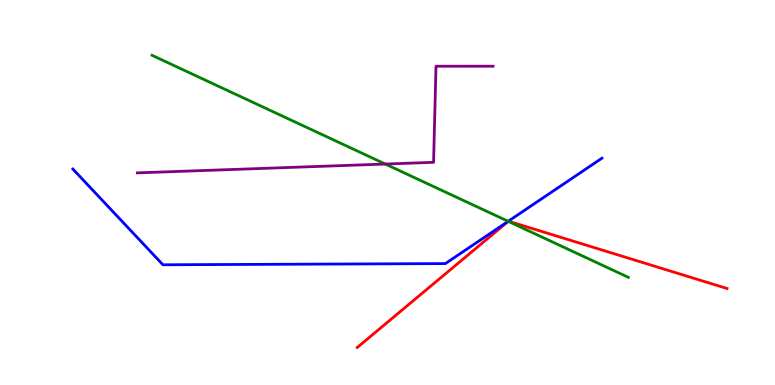[{'lines': ['blue', 'red'], 'intersections': []}, {'lines': ['green', 'red'], 'intersections': [{'x': 6.56, 'y': 4.25}]}, {'lines': ['purple', 'red'], 'intersections': []}, {'lines': ['blue', 'green'], 'intersections': [{'x': 6.56, 'y': 4.25}]}, {'lines': ['blue', 'purple'], 'intersections': []}, {'lines': ['green', 'purple'], 'intersections': [{'x': 4.97, 'y': 5.74}]}]